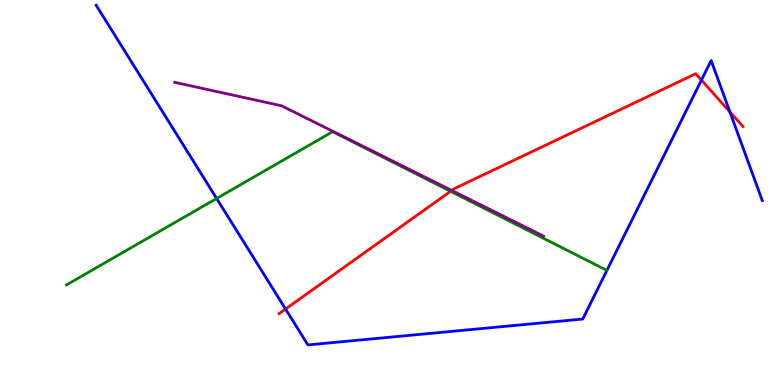[{'lines': ['blue', 'red'], 'intersections': [{'x': 3.68, 'y': 1.97}, {'x': 9.05, 'y': 7.92}, {'x': 9.42, 'y': 7.09}]}, {'lines': ['green', 'red'], 'intersections': [{'x': 5.81, 'y': 5.03}]}, {'lines': ['purple', 'red'], 'intersections': [{'x': 5.83, 'y': 5.05}]}, {'lines': ['blue', 'green'], 'intersections': [{'x': 2.8, 'y': 4.84}]}, {'lines': ['blue', 'purple'], 'intersections': []}, {'lines': ['green', 'purple'], 'intersections': []}]